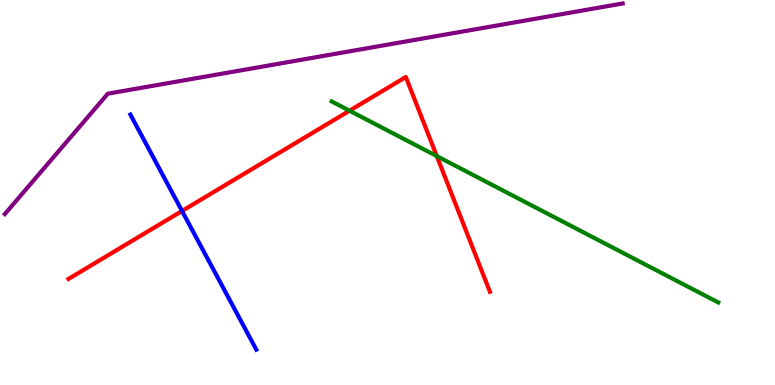[{'lines': ['blue', 'red'], 'intersections': [{'x': 2.35, 'y': 4.52}]}, {'lines': ['green', 'red'], 'intersections': [{'x': 4.51, 'y': 7.12}, {'x': 5.64, 'y': 5.95}]}, {'lines': ['purple', 'red'], 'intersections': []}, {'lines': ['blue', 'green'], 'intersections': []}, {'lines': ['blue', 'purple'], 'intersections': []}, {'lines': ['green', 'purple'], 'intersections': []}]